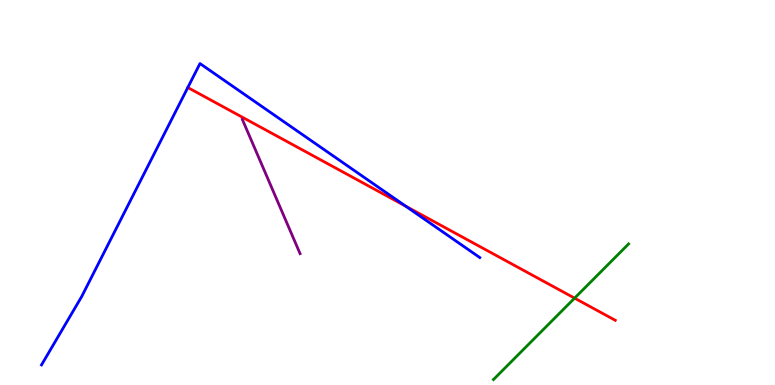[{'lines': ['blue', 'red'], 'intersections': [{'x': 2.42, 'y': 7.73}, {'x': 5.23, 'y': 4.64}]}, {'lines': ['green', 'red'], 'intersections': [{'x': 7.41, 'y': 2.26}]}, {'lines': ['purple', 'red'], 'intersections': []}, {'lines': ['blue', 'green'], 'intersections': []}, {'lines': ['blue', 'purple'], 'intersections': []}, {'lines': ['green', 'purple'], 'intersections': []}]